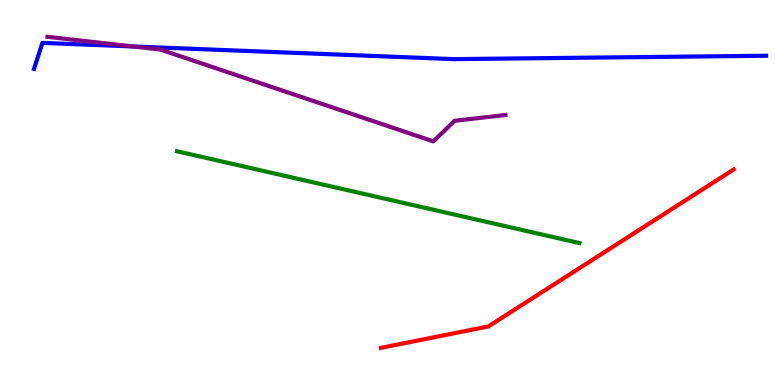[{'lines': ['blue', 'red'], 'intersections': []}, {'lines': ['green', 'red'], 'intersections': []}, {'lines': ['purple', 'red'], 'intersections': []}, {'lines': ['blue', 'green'], 'intersections': []}, {'lines': ['blue', 'purple'], 'intersections': [{'x': 1.72, 'y': 8.79}]}, {'lines': ['green', 'purple'], 'intersections': []}]